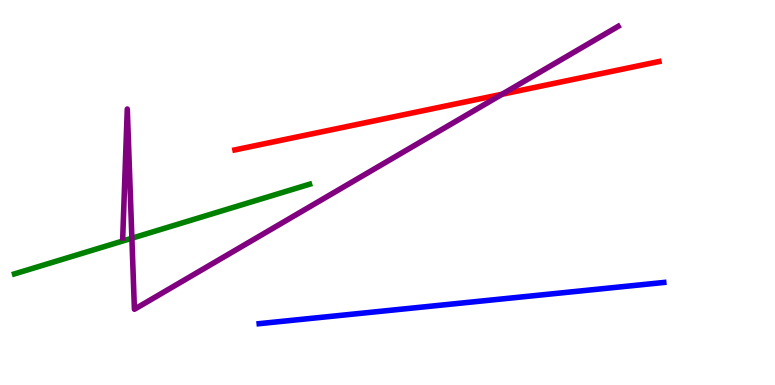[{'lines': ['blue', 'red'], 'intersections': []}, {'lines': ['green', 'red'], 'intersections': []}, {'lines': ['purple', 'red'], 'intersections': [{'x': 6.48, 'y': 7.55}]}, {'lines': ['blue', 'green'], 'intersections': []}, {'lines': ['blue', 'purple'], 'intersections': []}, {'lines': ['green', 'purple'], 'intersections': [{'x': 1.7, 'y': 3.81}]}]